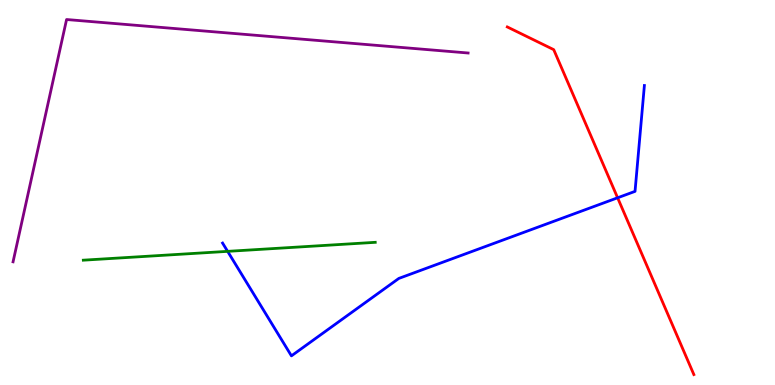[{'lines': ['blue', 'red'], 'intersections': [{'x': 7.97, 'y': 4.86}]}, {'lines': ['green', 'red'], 'intersections': []}, {'lines': ['purple', 'red'], 'intersections': []}, {'lines': ['blue', 'green'], 'intersections': [{'x': 2.94, 'y': 3.47}]}, {'lines': ['blue', 'purple'], 'intersections': []}, {'lines': ['green', 'purple'], 'intersections': []}]